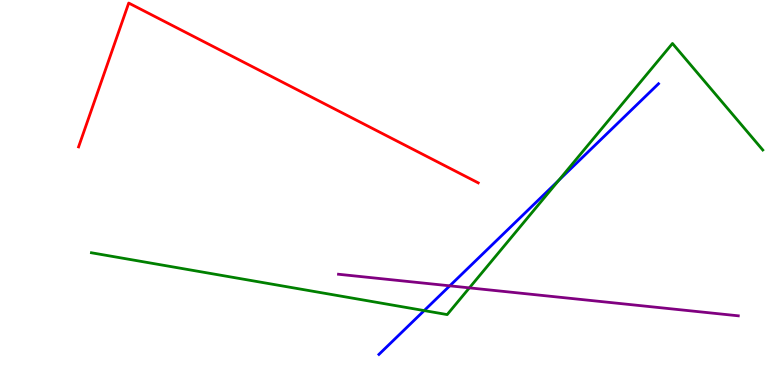[{'lines': ['blue', 'red'], 'intersections': []}, {'lines': ['green', 'red'], 'intersections': []}, {'lines': ['purple', 'red'], 'intersections': []}, {'lines': ['blue', 'green'], 'intersections': [{'x': 5.47, 'y': 1.93}, {'x': 7.21, 'y': 5.32}]}, {'lines': ['blue', 'purple'], 'intersections': [{'x': 5.8, 'y': 2.58}]}, {'lines': ['green', 'purple'], 'intersections': [{'x': 6.06, 'y': 2.52}]}]